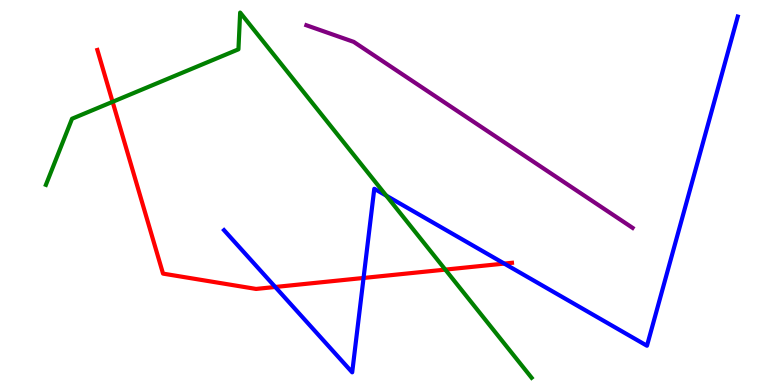[{'lines': ['blue', 'red'], 'intersections': [{'x': 3.55, 'y': 2.55}, {'x': 4.69, 'y': 2.78}, {'x': 6.51, 'y': 3.15}]}, {'lines': ['green', 'red'], 'intersections': [{'x': 1.45, 'y': 7.36}, {'x': 5.75, 'y': 3.0}]}, {'lines': ['purple', 'red'], 'intersections': []}, {'lines': ['blue', 'green'], 'intersections': [{'x': 4.98, 'y': 4.92}]}, {'lines': ['blue', 'purple'], 'intersections': []}, {'lines': ['green', 'purple'], 'intersections': []}]